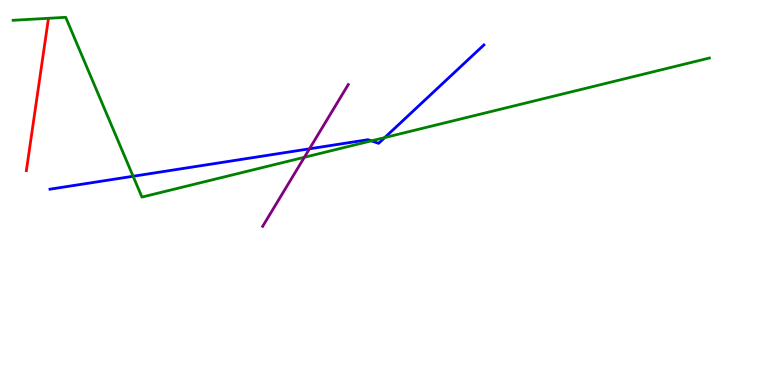[{'lines': ['blue', 'red'], 'intersections': []}, {'lines': ['green', 'red'], 'intersections': []}, {'lines': ['purple', 'red'], 'intersections': []}, {'lines': ['blue', 'green'], 'intersections': [{'x': 1.72, 'y': 5.42}, {'x': 4.79, 'y': 6.34}, {'x': 4.96, 'y': 6.43}]}, {'lines': ['blue', 'purple'], 'intersections': [{'x': 3.99, 'y': 6.13}]}, {'lines': ['green', 'purple'], 'intersections': [{'x': 3.93, 'y': 5.91}]}]